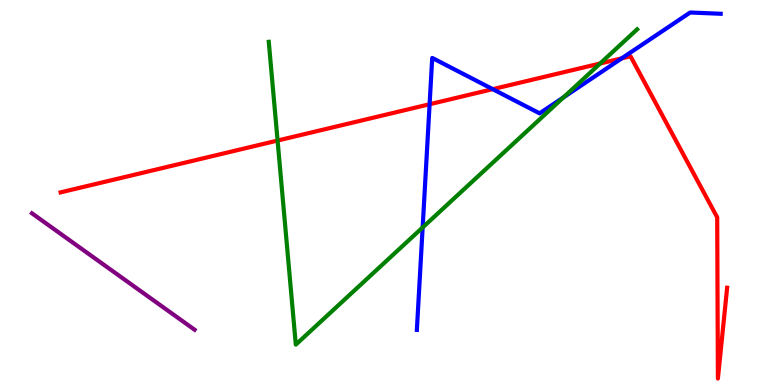[{'lines': ['blue', 'red'], 'intersections': [{'x': 5.54, 'y': 7.29}, {'x': 6.36, 'y': 7.68}, {'x': 8.02, 'y': 8.48}]}, {'lines': ['green', 'red'], 'intersections': [{'x': 3.58, 'y': 6.35}, {'x': 7.74, 'y': 8.35}]}, {'lines': ['purple', 'red'], 'intersections': []}, {'lines': ['blue', 'green'], 'intersections': [{'x': 5.45, 'y': 4.09}, {'x': 7.27, 'y': 7.47}]}, {'lines': ['blue', 'purple'], 'intersections': []}, {'lines': ['green', 'purple'], 'intersections': []}]